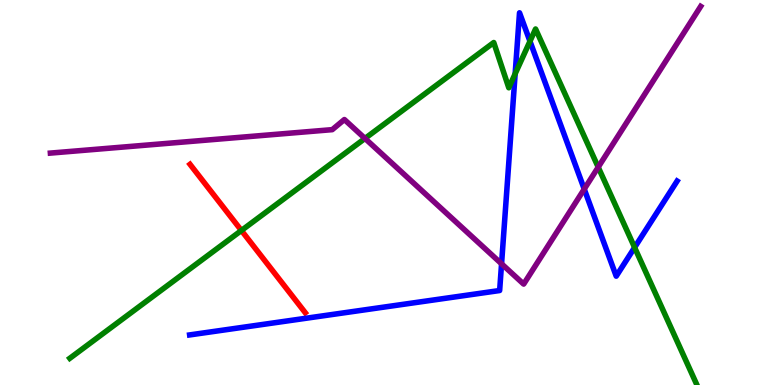[{'lines': ['blue', 'red'], 'intersections': []}, {'lines': ['green', 'red'], 'intersections': [{'x': 3.11, 'y': 4.01}]}, {'lines': ['purple', 'red'], 'intersections': []}, {'lines': ['blue', 'green'], 'intersections': [{'x': 6.65, 'y': 8.08}, {'x': 6.84, 'y': 8.93}, {'x': 8.19, 'y': 3.57}]}, {'lines': ['blue', 'purple'], 'intersections': [{'x': 6.47, 'y': 3.15}, {'x': 7.54, 'y': 5.09}]}, {'lines': ['green', 'purple'], 'intersections': [{'x': 4.71, 'y': 6.4}, {'x': 7.72, 'y': 5.66}]}]